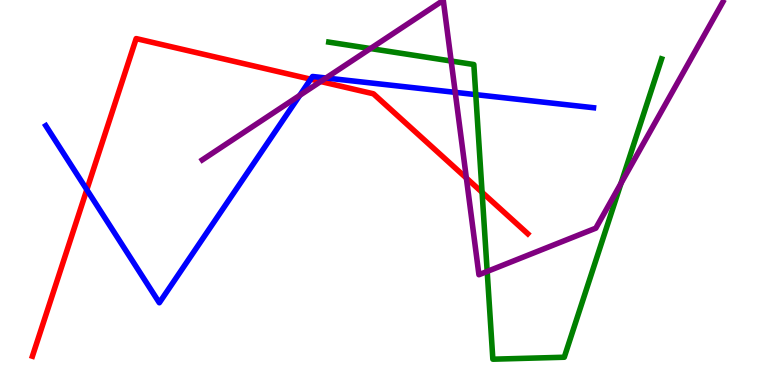[{'lines': ['blue', 'red'], 'intersections': [{'x': 1.12, 'y': 5.07}, {'x': 4.01, 'y': 7.94}]}, {'lines': ['green', 'red'], 'intersections': [{'x': 6.22, 'y': 5.0}]}, {'lines': ['purple', 'red'], 'intersections': [{'x': 4.14, 'y': 7.88}, {'x': 6.02, 'y': 5.37}]}, {'lines': ['blue', 'green'], 'intersections': [{'x': 6.14, 'y': 7.54}]}, {'lines': ['blue', 'purple'], 'intersections': [{'x': 3.87, 'y': 7.52}, {'x': 4.21, 'y': 7.97}, {'x': 5.87, 'y': 7.6}]}, {'lines': ['green', 'purple'], 'intersections': [{'x': 4.78, 'y': 8.74}, {'x': 5.82, 'y': 8.41}, {'x': 6.29, 'y': 2.95}, {'x': 8.01, 'y': 5.24}]}]